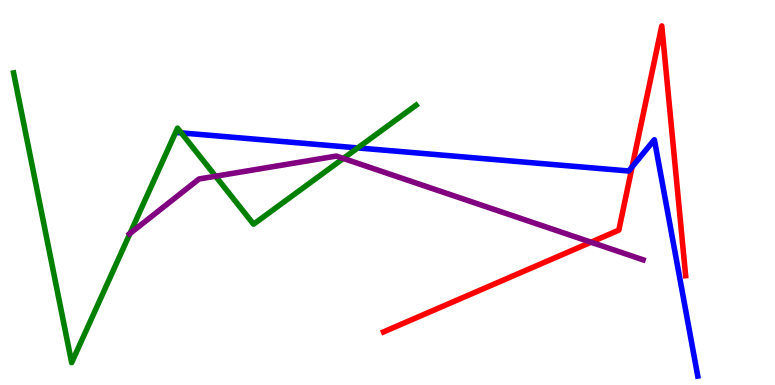[{'lines': ['blue', 'red'], 'intersections': [{'x': 8.16, 'y': 5.67}]}, {'lines': ['green', 'red'], 'intersections': []}, {'lines': ['purple', 'red'], 'intersections': [{'x': 7.63, 'y': 3.71}]}, {'lines': ['blue', 'green'], 'intersections': [{'x': 2.34, 'y': 6.55}, {'x': 4.62, 'y': 6.16}]}, {'lines': ['blue', 'purple'], 'intersections': []}, {'lines': ['green', 'purple'], 'intersections': [{'x': 1.68, 'y': 3.94}, {'x': 2.78, 'y': 5.42}, {'x': 4.43, 'y': 5.88}]}]